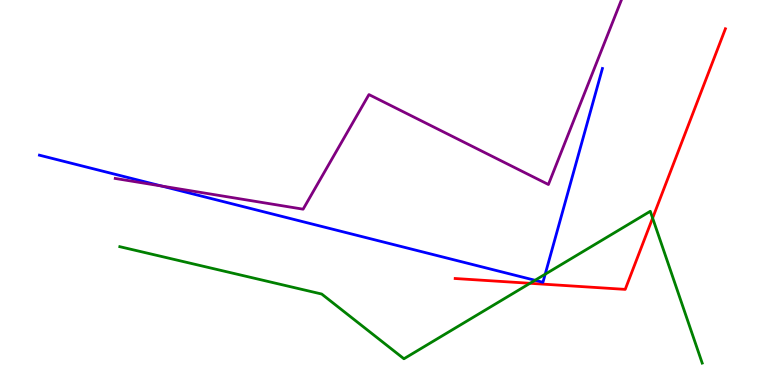[{'lines': ['blue', 'red'], 'intersections': []}, {'lines': ['green', 'red'], 'intersections': [{'x': 6.84, 'y': 2.64}, {'x': 8.42, 'y': 4.34}]}, {'lines': ['purple', 'red'], 'intersections': []}, {'lines': ['blue', 'green'], 'intersections': [{'x': 6.9, 'y': 2.72}, {'x': 7.03, 'y': 2.88}]}, {'lines': ['blue', 'purple'], 'intersections': [{'x': 2.09, 'y': 5.17}]}, {'lines': ['green', 'purple'], 'intersections': []}]